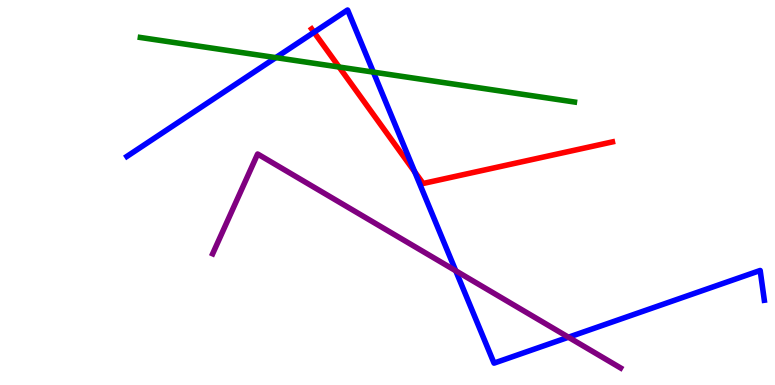[{'lines': ['blue', 'red'], 'intersections': [{'x': 4.05, 'y': 9.16}, {'x': 5.35, 'y': 5.54}]}, {'lines': ['green', 'red'], 'intersections': [{'x': 4.38, 'y': 8.26}]}, {'lines': ['purple', 'red'], 'intersections': []}, {'lines': ['blue', 'green'], 'intersections': [{'x': 3.56, 'y': 8.5}, {'x': 4.82, 'y': 8.13}]}, {'lines': ['blue', 'purple'], 'intersections': [{'x': 5.88, 'y': 2.97}, {'x': 7.33, 'y': 1.24}]}, {'lines': ['green', 'purple'], 'intersections': []}]